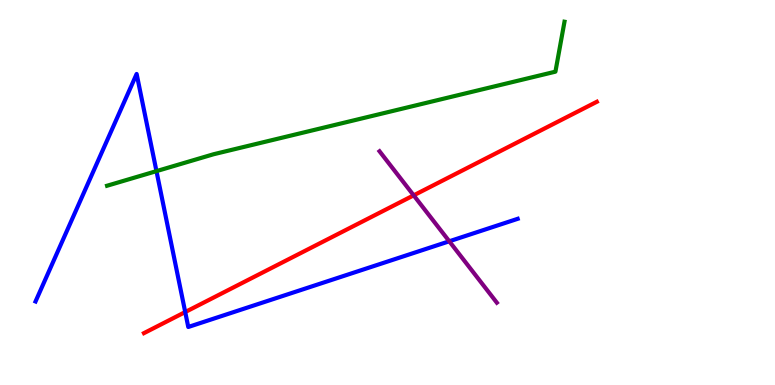[{'lines': ['blue', 'red'], 'intersections': [{'x': 2.39, 'y': 1.89}]}, {'lines': ['green', 'red'], 'intersections': []}, {'lines': ['purple', 'red'], 'intersections': [{'x': 5.34, 'y': 4.93}]}, {'lines': ['blue', 'green'], 'intersections': [{'x': 2.02, 'y': 5.56}]}, {'lines': ['blue', 'purple'], 'intersections': [{'x': 5.8, 'y': 3.73}]}, {'lines': ['green', 'purple'], 'intersections': []}]